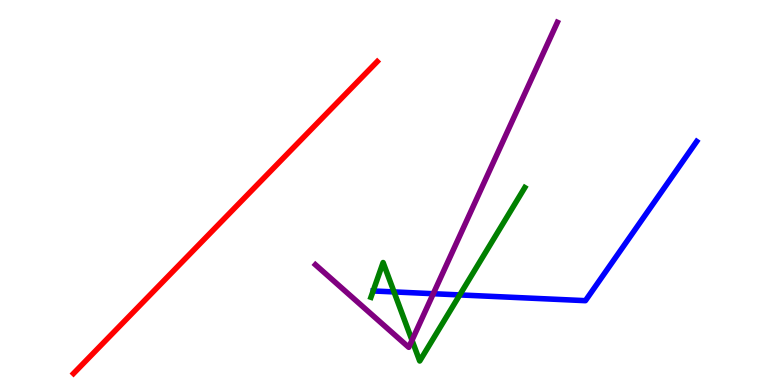[{'lines': ['blue', 'red'], 'intersections': []}, {'lines': ['green', 'red'], 'intersections': []}, {'lines': ['purple', 'red'], 'intersections': []}, {'lines': ['blue', 'green'], 'intersections': [{'x': 5.08, 'y': 2.42}, {'x': 5.93, 'y': 2.34}]}, {'lines': ['blue', 'purple'], 'intersections': [{'x': 5.59, 'y': 2.37}]}, {'lines': ['green', 'purple'], 'intersections': [{'x': 5.32, 'y': 1.16}]}]